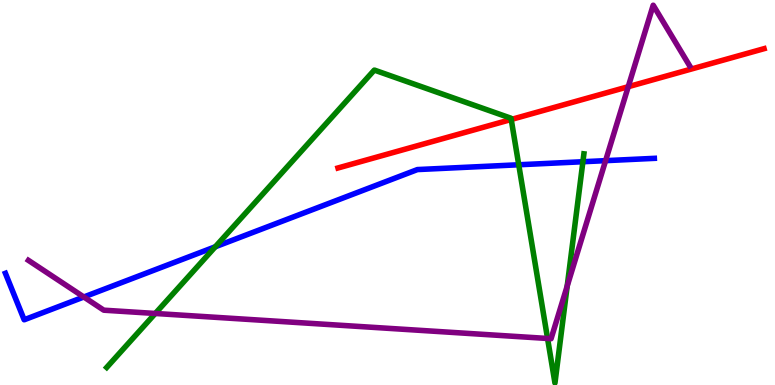[{'lines': ['blue', 'red'], 'intersections': []}, {'lines': ['green', 'red'], 'intersections': [{'x': 6.6, 'y': 6.9}]}, {'lines': ['purple', 'red'], 'intersections': [{'x': 8.11, 'y': 7.75}]}, {'lines': ['blue', 'green'], 'intersections': [{'x': 2.78, 'y': 3.59}, {'x': 6.69, 'y': 5.72}, {'x': 7.52, 'y': 5.8}]}, {'lines': ['blue', 'purple'], 'intersections': [{'x': 1.08, 'y': 2.29}, {'x': 7.81, 'y': 5.83}]}, {'lines': ['green', 'purple'], 'intersections': [{'x': 2.0, 'y': 1.86}, {'x': 7.07, 'y': 1.21}, {'x': 7.32, 'y': 2.57}]}]